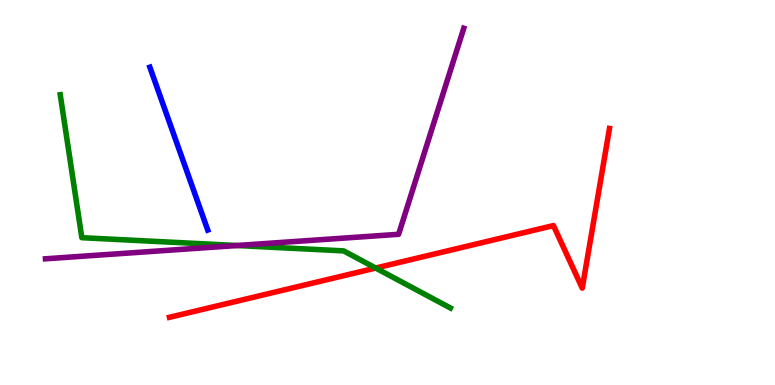[{'lines': ['blue', 'red'], 'intersections': []}, {'lines': ['green', 'red'], 'intersections': [{'x': 4.85, 'y': 3.04}]}, {'lines': ['purple', 'red'], 'intersections': []}, {'lines': ['blue', 'green'], 'intersections': []}, {'lines': ['blue', 'purple'], 'intersections': []}, {'lines': ['green', 'purple'], 'intersections': [{'x': 3.06, 'y': 3.62}]}]